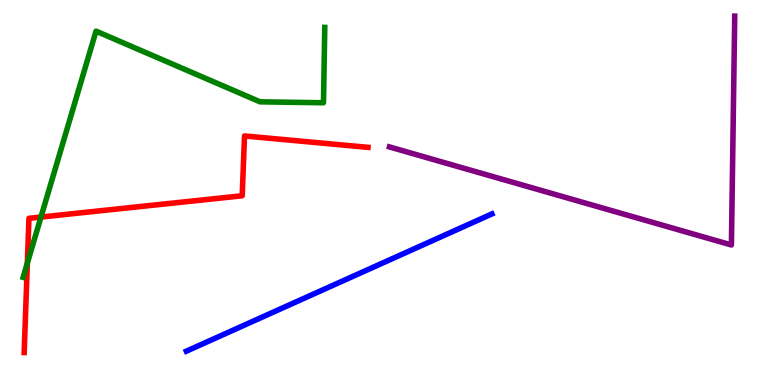[{'lines': ['blue', 'red'], 'intersections': []}, {'lines': ['green', 'red'], 'intersections': [{'x': 0.353, 'y': 3.17}, {'x': 0.529, 'y': 4.36}]}, {'lines': ['purple', 'red'], 'intersections': []}, {'lines': ['blue', 'green'], 'intersections': []}, {'lines': ['blue', 'purple'], 'intersections': []}, {'lines': ['green', 'purple'], 'intersections': []}]